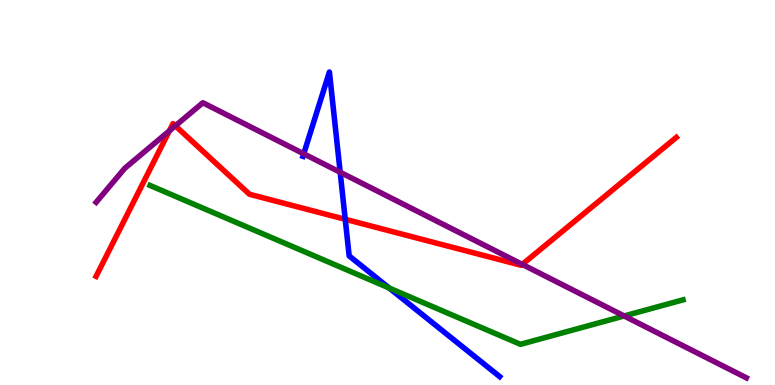[{'lines': ['blue', 'red'], 'intersections': [{'x': 4.45, 'y': 4.3}]}, {'lines': ['green', 'red'], 'intersections': []}, {'lines': ['purple', 'red'], 'intersections': [{'x': 2.19, 'y': 6.6}, {'x': 2.26, 'y': 6.73}, {'x': 6.74, 'y': 3.13}]}, {'lines': ['blue', 'green'], 'intersections': [{'x': 5.02, 'y': 2.52}]}, {'lines': ['blue', 'purple'], 'intersections': [{'x': 3.92, 'y': 6.01}, {'x': 4.39, 'y': 5.53}]}, {'lines': ['green', 'purple'], 'intersections': [{'x': 8.05, 'y': 1.79}]}]